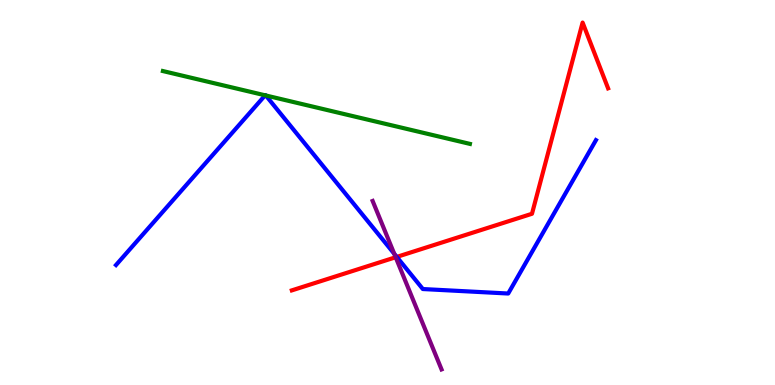[{'lines': ['blue', 'red'], 'intersections': [{'x': 5.12, 'y': 3.33}]}, {'lines': ['green', 'red'], 'intersections': []}, {'lines': ['purple', 'red'], 'intersections': [{'x': 5.11, 'y': 3.32}]}, {'lines': ['blue', 'green'], 'intersections': [{'x': 3.42, 'y': 7.52}, {'x': 3.43, 'y': 7.52}]}, {'lines': ['blue', 'purple'], 'intersections': [{'x': 5.09, 'y': 3.41}]}, {'lines': ['green', 'purple'], 'intersections': []}]